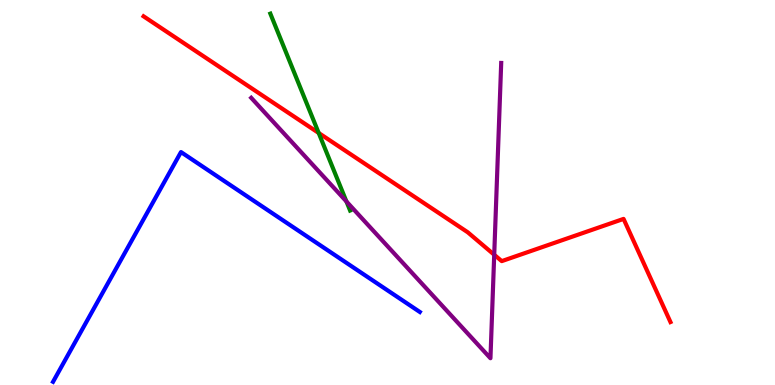[{'lines': ['blue', 'red'], 'intersections': []}, {'lines': ['green', 'red'], 'intersections': [{'x': 4.11, 'y': 6.55}]}, {'lines': ['purple', 'red'], 'intersections': [{'x': 6.38, 'y': 3.38}]}, {'lines': ['blue', 'green'], 'intersections': []}, {'lines': ['blue', 'purple'], 'intersections': []}, {'lines': ['green', 'purple'], 'intersections': [{'x': 4.47, 'y': 4.77}]}]